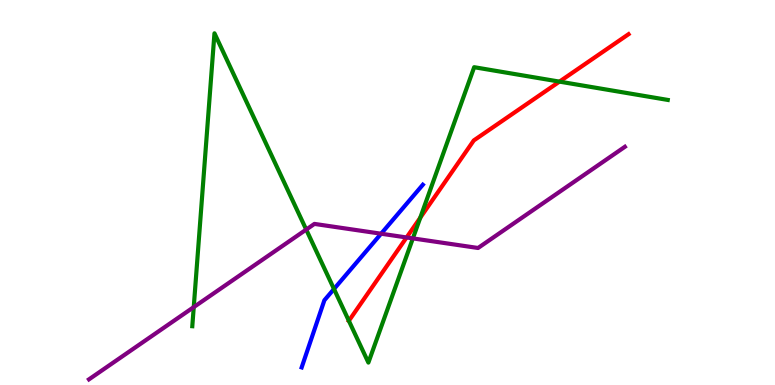[{'lines': ['blue', 'red'], 'intersections': []}, {'lines': ['green', 'red'], 'intersections': [{'x': 4.5, 'y': 1.67}, {'x': 5.42, 'y': 4.35}, {'x': 7.22, 'y': 7.88}]}, {'lines': ['purple', 'red'], 'intersections': [{'x': 5.25, 'y': 3.83}]}, {'lines': ['blue', 'green'], 'intersections': [{'x': 4.31, 'y': 2.49}]}, {'lines': ['blue', 'purple'], 'intersections': [{'x': 4.92, 'y': 3.93}]}, {'lines': ['green', 'purple'], 'intersections': [{'x': 2.5, 'y': 2.02}, {'x': 3.95, 'y': 4.04}, {'x': 5.33, 'y': 3.81}]}]